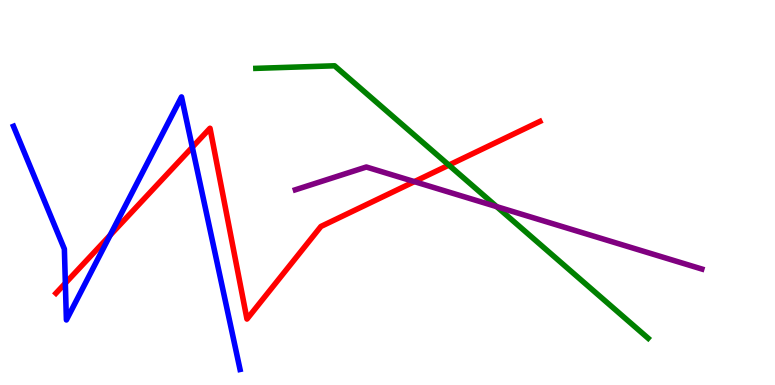[{'lines': ['blue', 'red'], 'intersections': [{'x': 0.843, 'y': 2.64}, {'x': 1.42, 'y': 3.89}, {'x': 2.48, 'y': 6.18}]}, {'lines': ['green', 'red'], 'intersections': [{'x': 5.79, 'y': 5.71}]}, {'lines': ['purple', 'red'], 'intersections': [{'x': 5.35, 'y': 5.28}]}, {'lines': ['blue', 'green'], 'intersections': []}, {'lines': ['blue', 'purple'], 'intersections': []}, {'lines': ['green', 'purple'], 'intersections': [{'x': 6.41, 'y': 4.63}]}]